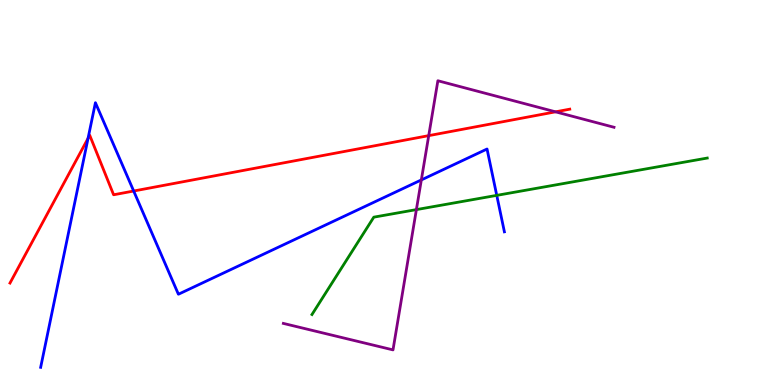[{'lines': ['blue', 'red'], 'intersections': [{'x': 1.14, 'y': 6.41}, {'x': 1.72, 'y': 5.04}]}, {'lines': ['green', 'red'], 'intersections': []}, {'lines': ['purple', 'red'], 'intersections': [{'x': 5.53, 'y': 6.48}, {'x': 7.17, 'y': 7.1}]}, {'lines': ['blue', 'green'], 'intersections': [{'x': 6.41, 'y': 4.93}]}, {'lines': ['blue', 'purple'], 'intersections': [{'x': 5.44, 'y': 5.33}]}, {'lines': ['green', 'purple'], 'intersections': [{'x': 5.37, 'y': 4.56}]}]